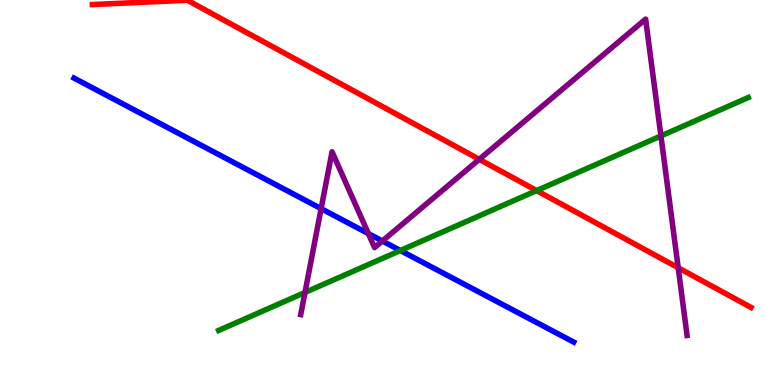[{'lines': ['blue', 'red'], 'intersections': []}, {'lines': ['green', 'red'], 'intersections': [{'x': 6.92, 'y': 5.05}]}, {'lines': ['purple', 'red'], 'intersections': [{'x': 6.18, 'y': 5.86}, {'x': 8.75, 'y': 3.05}]}, {'lines': ['blue', 'green'], 'intersections': [{'x': 5.17, 'y': 3.49}]}, {'lines': ['blue', 'purple'], 'intersections': [{'x': 4.14, 'y': 4.58}, {'x': 4.75, 'y': 3.93}, {'x': 4.93, 'y': 3.74}]}, {'lines': ['green', 'purple'], 'intersections': [{'x': 3.94, 'y': 2.4}, {'x': 8.53, 'y': 6.47}]}]